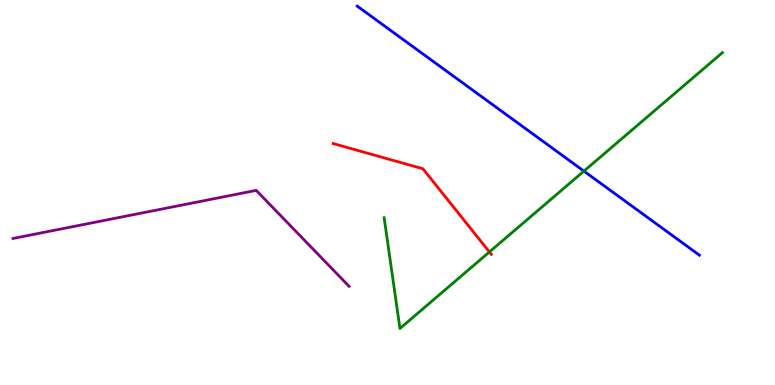[{'lines': ['blue', 'red'], 'intersections': []}, {'lines': ['green', 'red'], 'intersections': [{'x': 6.32, 'y': 3.46}]}, {'lines': ['purple', 'red'], 'intersections': []}, {'lines': ['blue', 'green'], 'intersections': [{'x': 7.53, 'y': 5.56}]}, {'lines': ['blue', 'purple'], 'intersections': []}, {'lines': ['green', 'purple'], 'intersections': []}]